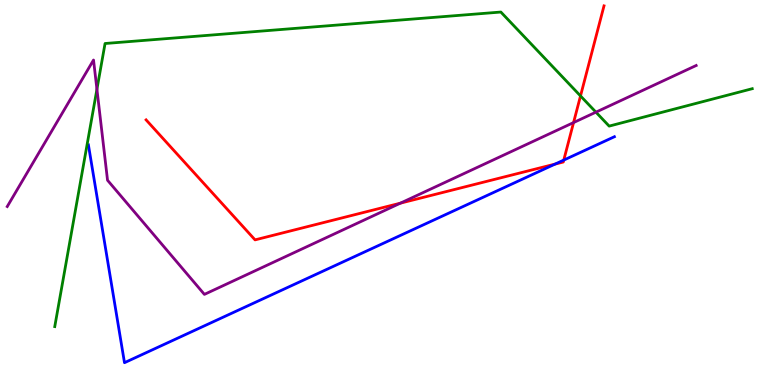[{'lines': ['blue', 'red'], 'intersections': [{'x': 7.16, 'y': 5.74}, {'x': 7.27, 'y': 5.84}]}, {'lines': ['green', 'red'], 'intersections': [{'x': 7.49, 'y': 7.51}]}, {'lines': ['purple', 'red'], 'intersections': [{'x': 5.17, 'y': 4.72}, {'x': 7.4, 'y': 6.82}]}, {'lines': ['blue', 'green'], 'intersections': []}, {'lines': ['blue', 'purple'], 'intersections': []}, {'lines': ['green', 'purple'], 'intersections': [{'x': 1.25, 'y': 7.68}, {'x': 7.69, 'y': 7.09}]}]